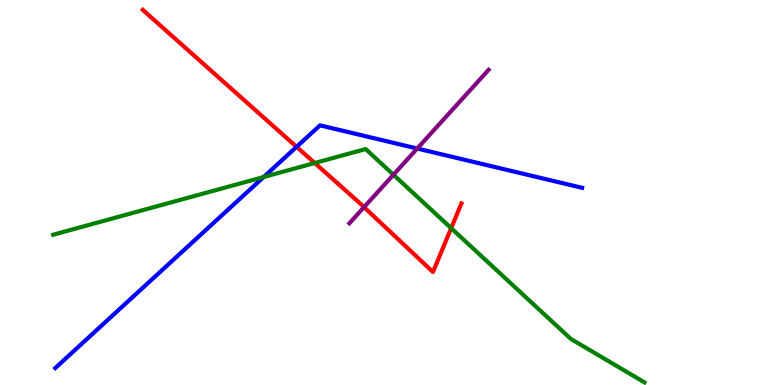[{'lines': ['blue', 'red'], 'intersections': [{'x': 3.83, 'y': 6.19}]}, {'lines': ['green', 'red'], 'intersections': [{'x': 4.06, 'y': 5.77}, {'x': 5.82, 'y': 4.07}]}, {'lines': ['purple', 'red'], 'intersections': [{'x': 4.7, 'y': 4.62}]}, {'lines': ['blue', 'green'], 'intersections': [{'x': 3.4, 'y': 5.4}]}, {'lines': ['blue', 'purple'], 'intersections': [{'x': 5.38, 'y': 6.14}]}, {'lines': ['green', 'purple'], 'intersections': [{'x': 5.08, 'y': 5.46}]}]